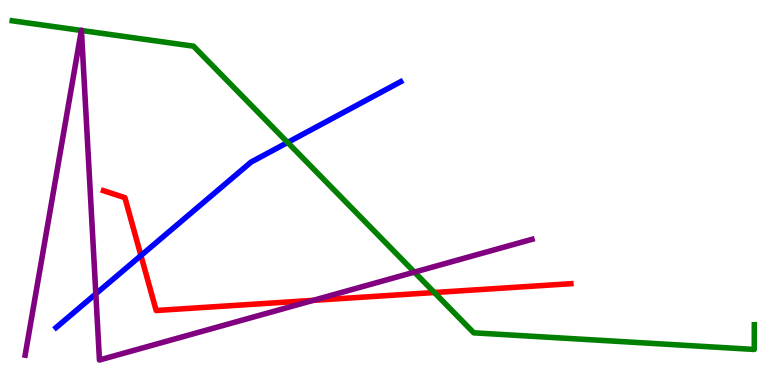[{'lines': ['blue', 'red'], 'intersections': [{'x': 1.82, 'y': 3.36}]}, {'lines': ['green', 'red'], 'intersections': [{'x': 5.6, 'y': 2.4}]}, {'lines': ['purple', 'red'], 'intersections': [{'x': 4.04, 'y': 2.2}]}, {'lines': ['blue', 'green'], 'intersections': [{'x': 3.71, 'y': 6.3}]}, {'lines': ['blue', 'purple'], 'intersections': [{'x': 1.24, 'y': 2.37}]}, {'lines': ['green', 'purple'], 'intersections': [{'x': 1.05, 'y': 9.21}, {'x': 1.05, 'y': 9.21}, {'x': 5.35, 'y': 2.93}]}]